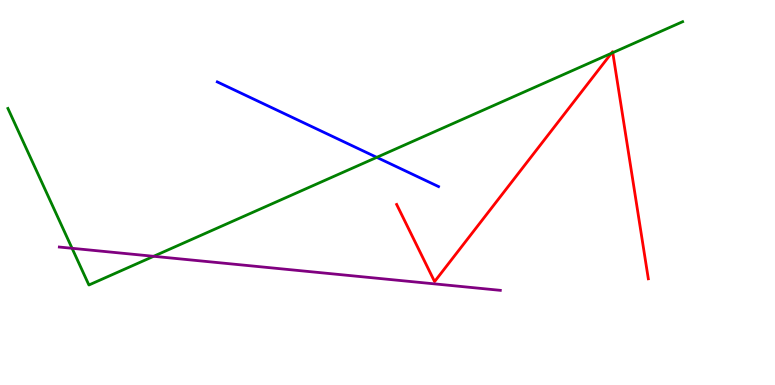[{'lines': ['blue', 'red'], 'intersections': []}, {'lines': ['green', 'red'], 'intersections': [{'x': 7.89, 'y': 8.62}, {'x': 7.91, 'y': 8.63}]}, {'lines': ['purple', 'red'], 'intersections': []}, {'lines': ['blue', 'green'], 'intersections': [{'x': 4.86, 'y': 5.91}]}, {'lines': ['blue', 'purple'], 'intersections': []}, {'lines': ['green', 'purple'], 'intersections': [{'x': 0.93, 'y': 3.55}, {'x': 1.98, 'y': 3.34}]}]